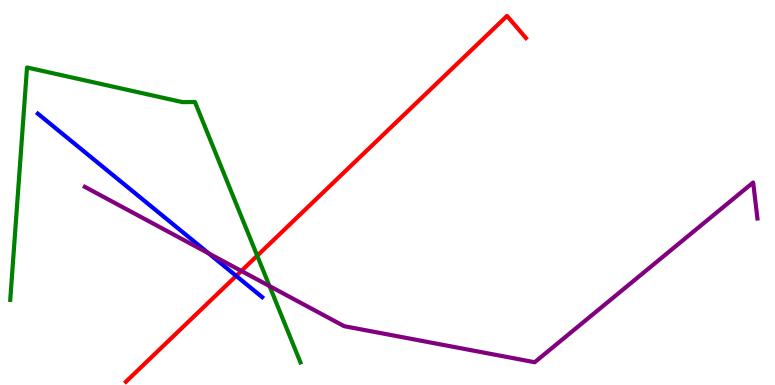[{'lines': ['blue', 'red'], 'intersections': [{'x': 3.05, 'y': 2.83}]}, {'lines': ['green', 'red'], 'intersections': [{'x': 3.32, 'y': 3.36}]}, {'lines': ['purple', 'red'], 'intersections': [{'x': 3.11, 'y': 2.96}]}, {'lines': ['blue', 'green'], 'intersections': []}, {'lines': ['blue', 'purple'], 'intersections': [{'x': 2.69, 'y': 3.42}]}, {'lines': ['green', 'purple'], 'intersections': [{'x': 3.48, 'y': 2.57}]}]